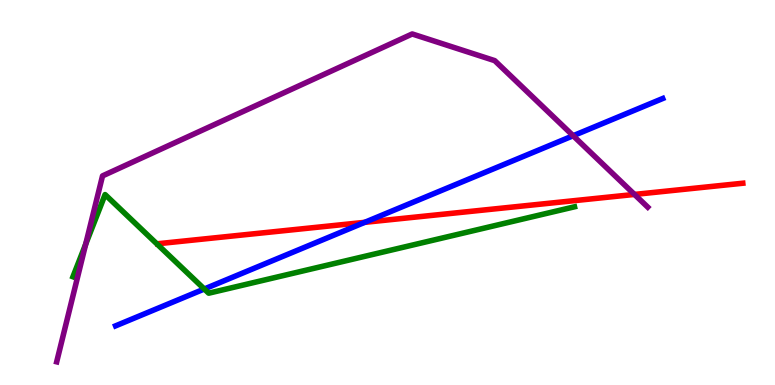[{'lines': ['blue', 'red'], 'intersections': [{'x': 4.71, 'y': 4.23}]}, {'lines': ['green', 'red'], 'intersections': []}, {'lines': ['purple', 'red'], 'intersections': [{'x': 8.19, 'y': 4.95}]}, {'lines': ['blue', 'green'], 'intersections': [{'x': 2.64, 'y': 2.49}]}, {'lines': ['blue', 'purple'], 'intersections': [{'x': 7.4, 'y': 6.47}]}, {'lines': ['green', 'purple'], 'intersections': [{'x': 1.11, 'y': 3.66}]}]